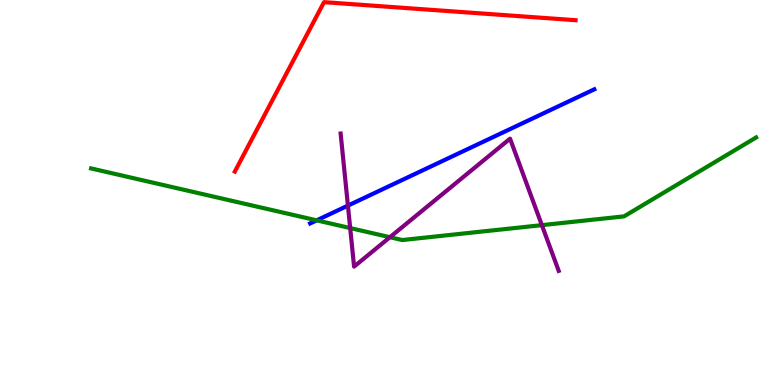[{'lines': ['blue', 'red'], 'intersections': []}, {'lines': ['green', 'red'], 'intersections': []}, {'lines': ['purple', 'red'], 'intersections': []}, {'lines': ['blue', 'green'], 'intersections': [{'x': 4.09, 'y': 4.28}]}, {'lines': ['blue', 'purple'], 'intersections': [{'x': 4.49, 'y': 4.66}]}, {'lines': ['green', 'purple'], 'intersections': [{'x': 4.52, 'y': 4.08}, {'x': 5.03, 'y': 3.84}, {'x': 6.99, 'y': 4.15}]}]